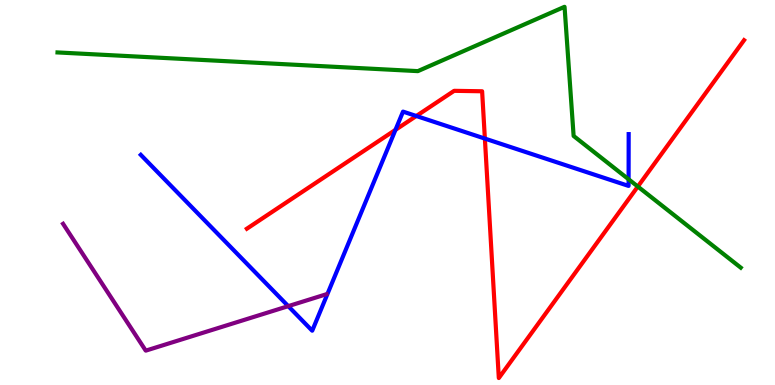[{'lines': ['blue', 'red'], 'intersections': [{'x': 5.1, 'y': 6.63}, {'x': 5.37, 'y': 6.99}, {'x': 6.26, 'y': 6.4}]}, {'lines': ['green', 'red'], 'intersections': [{'x': 8.23, 'y': 5.15}]}, {'lines': ['purple', 'red'], 'intersections': []}, {'lines': ['blue', 'green'], 'intersections': [{'x': 8.11, 'y': 5.34}]}, {'lines': ['blue', 'purple'], 'intersections': [{'x': 3.72, 'y': 2.05}]}, {'lines': ['green', 'purple'], 'intersections': []}]